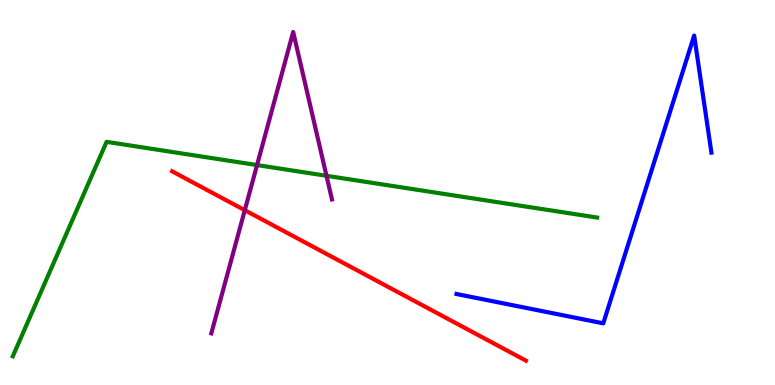[{'lines': ['blue', 'red'], 'intersections': []}, {'lines': ['green', 'red'], 'intersections': []}, {'lines': ['purple', 'red'], 'intersections': [{'x': 3.16, 'y': 4.54}]}, {'lines': ['blue', 'green'], 'intersections': []}, {'lines': ['blue', 'purple'], 'intersections': []}, {'lines': ['green', 'purple'], 'intersections': [{'x': 3.32, 'y': 5.71}, {'x': 4.21, 'y': 5.43}]}]